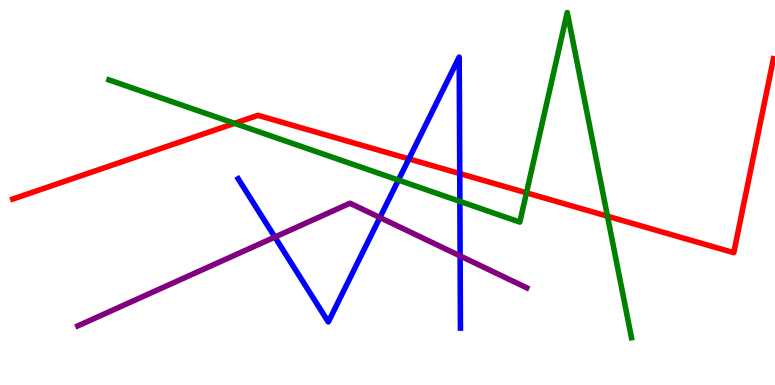[{'lines': ['blue', 'red'], 'intersections': [{'x': 5.28, 'y': 5.87}, {'x': 5.93, 'y': 5.49}]}, {'lines': ['green', 'red'], 'intersections': [{'x': 3.03, 'y': 6.8}, {'x': 6.79, 'y': 4.99}, {'x': 7.84, 'y': 4.38}]}, {'lines': ['purple', 'red'], 'intersections': []}, {'lines': ['blue', 'green'], 'intersections': [{'x': 5.14, 'y': 5.32}, {'x': 5.93, 'y': 4.77}]}, {'lines': ['blue', 'purple'], 'intersections': [{'x': 3.55, 'y': 3.84}, {'x': 4.9, 'y': 4.35}, {'x': 5.94, 'y': 3.35}]}, {'lines': ['green', 'purple'], 'intersections': []}]